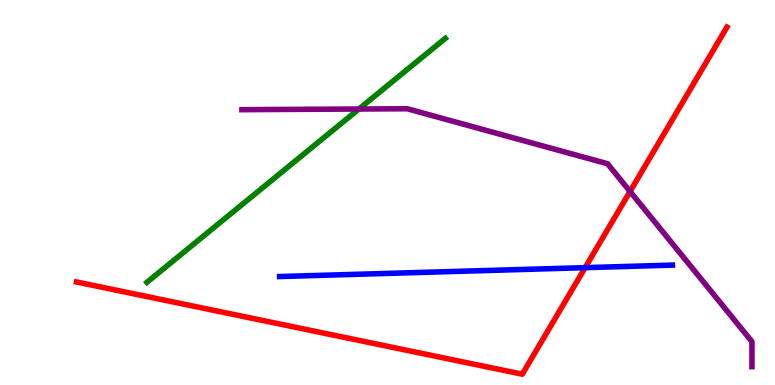[{'lines': ['blue', 'red'], 'intersections': [{'x': 7.55, 'y': 3.05}]}, {'lines': ['green', 'red'], 'intersections': []}, {'lines': ['purple', 'red'], 'intersections': [{'x': 8.13, 'y': 5.03}]}, {'lines': ['blue', 'green'], 'intersections': []}, {'lines': ['blue', 'purple'], 'intersections': []}, {'lines': ['green', 'purple'], 'intersections': [{'x': 4.63, 'y': 7.17}]}]